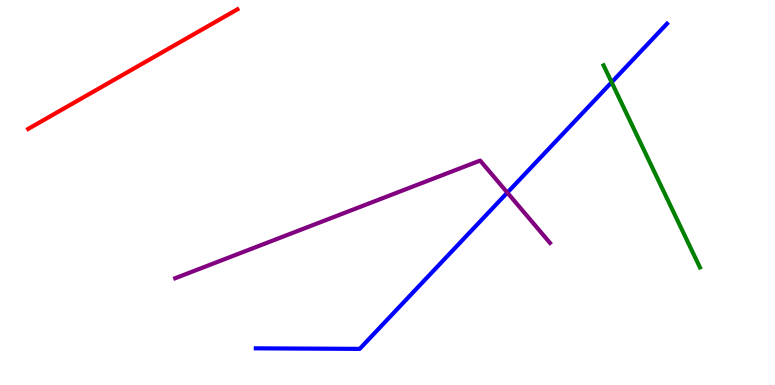[{'lines': ['blue', 'red'], 'intersections': []}, {'lines': ['green', 'red'], 'intersections': []}, {'lines': ['purple', 'red'], 'intersections': []}, {'lines': ['blue', 'green'], 'intersections': [{'x': 7.89, 'y': 7.86}]}, {'lines': ['blue', 'purple'], 'intersections': [{'x': 6.55, 'y': 5.0}]}, {'lines': ['green', 'purple'], 'intersections': []}]